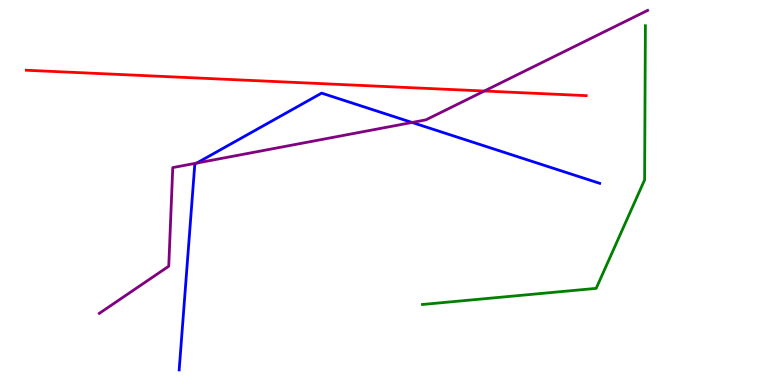[{'lines': ['blue', 'red'], 'intersections': []}, {'lines': ['green', 'red'], 'intersections': []}, {'lines': ['purple', 'red'], 'intersections': [{'x': 6.25, 'y': 7.64}]}, {'lines': ['blue', 'green'], 'intersections': []}, {'lines': ['blue', 'purple'], 'intersections': [{'x': 2.54, 'y': 5.76}, {'x': 5.32, 'y': 6.82}]}, {'lines': ['green', 'purple'], 'intersections': []}]